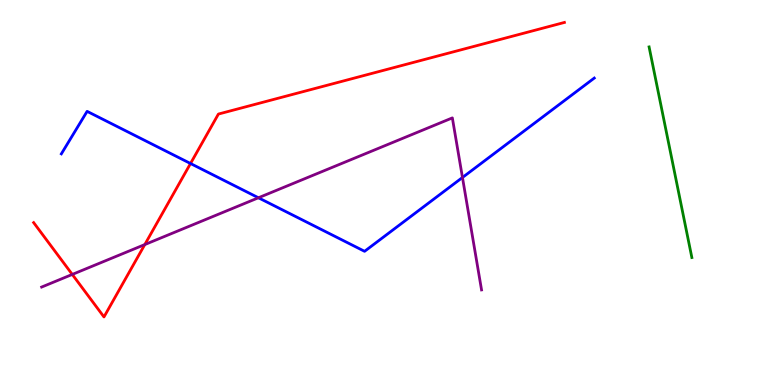[{'lines': ['blue', 'red'], 'intersections': [{'x': 2.46, 'y': 5.75}]}, {'lines': ['green', 'red'], 'intersections': []}, {'lines': ['purple', 'red'], 'intersections': [{'x': 0.933, 'y': 2.87}, {'x': 1.87, 'y': 3.65}]}, {'lines': ['blue', 'green'], 'intersections': []}, {'lines': ['blue', 'purple'], 'intersections': [{'x': 3.33, 'y': 4.86}, {'x': 5.97, 'y': 5.39}]}, {'lines': ['green', 'purple'], 'intersections': []}]